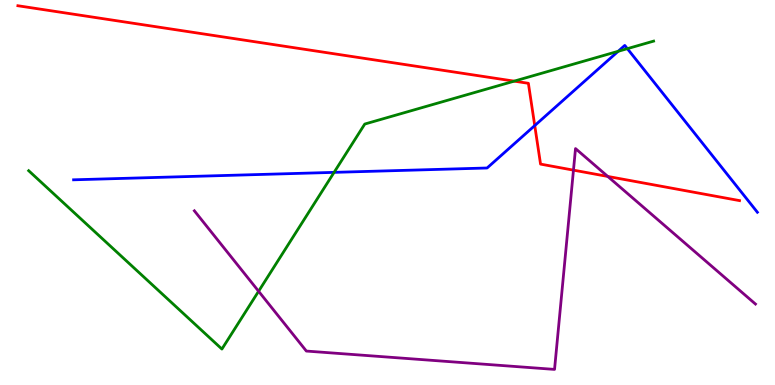[{'lines': ['blue', 'red'], 'intersections': [{'x': 6.9, 'y': 6.74}]}, {'lines': ['green', 'red'], 'intersections': [{'x': 6.63, 'y': 7.89}]}, {'lines': ['purple', 'red'], 'intersections': [{'x': 7.4, 'y': 5.58}, {'x': 7.84, 'y': 5.42}]}, {'lines': ['blue', 'green'], 'intersections': [{'x': 4.31, 'y': 5.52}, {'x': 7.98, 'y': 8.67}, {'x': 8.09, 'y': 8.74}]}, {'lines': ['blue', 'purple'], 'intersections': []}, {'lines': ['green', 'purple'], 'intersections': [{'x': 3.34, 'y': 2.43}]}]